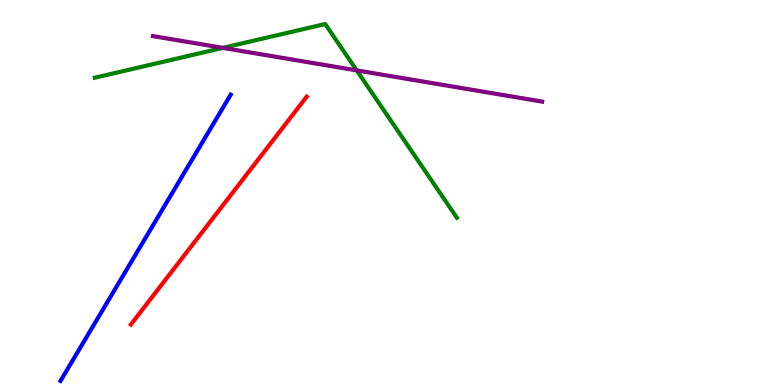[{'lines': ['blue', 'red'], 'intersections': []}, {'lines': ['green', 'red'], 'intersections': []}, {'lines': ['purple', 'red'], 'intersections': []}, {'lines': ['blue', 'green'], 'intersections': []}, {'lines': ['blue', 'purple'], 'intersections': []}, {'lines': ['green', 'purple'], 'intersections': [{'x': 2.88, 'y': 8.76}, {'x': 4.6, 'y': 8.17}]}]